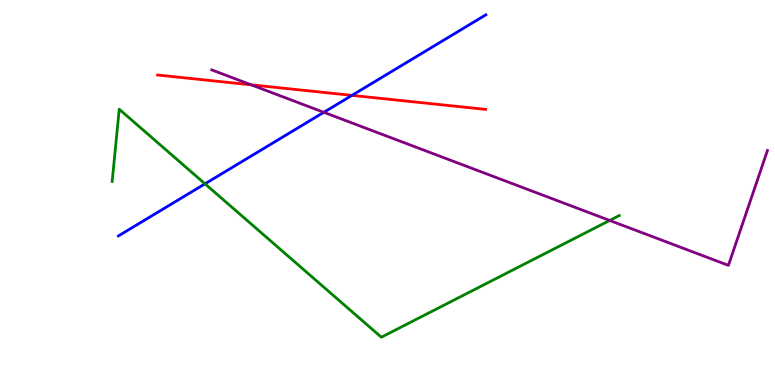[{'lines': ['blue', 'red'], 'intersections': [{'x': 4.54, 'y': 7.52}]}, {'lines': ['green', 'red'], 'intersections': []}, {'lines': ['purple', 'red'], 'intersections': [{'x': 3.24, 'y': 7.8}]}, {'lines': ['blue', 'green'], 'intersections': [{'x': 2.65, 'y': 5.23}]}, {'lines': ['blue', 'purple'], 'intersections': [{'x': 4.18, 'y': 7.08}]}, {'lines': ['green', 'purple'], 'intersections': [{'x': 7.87, 'y': 4.27}]}]